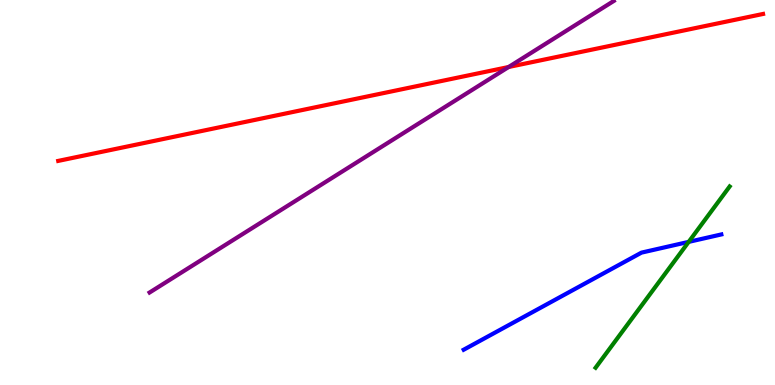[{'lines': ['blue', 'red'], 'intersections': []}, {'lines': ['green', 'red'], 'intersections': []}, {'lines': ['purple', 'red'], 'intersections': [{'x': 6.56, 'y': 8.26}]}, {'lines': ['blue', 'green'], 'intersections': [{'x': 8.89, 'y': 3.72}]}, {'lines': ['blue', 'purple'], 'intersections': []}, {'lines': ['green', 'purple'], 'intersections': []}]